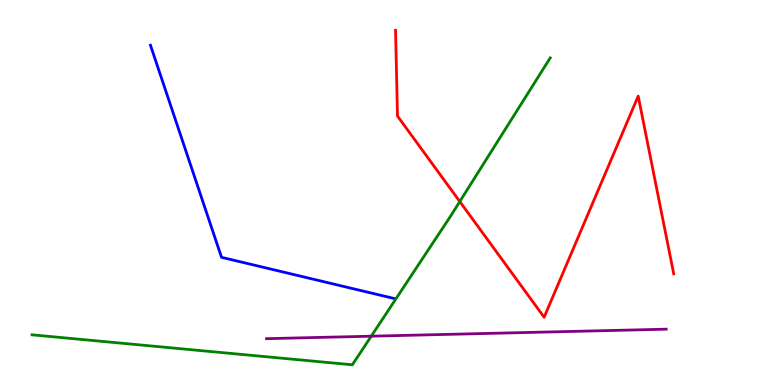[{'lines': ['blue', 'red'], 'intersections': []}, {'lines': ['green', 'red'], 'intersections': [{'x': 5.93, 'y': 4.77}]}, {'lines': ['purple', 'red'], 'intersections': []}, {'lines': ['blue', 'green'], 'intersections': []}, {'lines': ['blue', 'purple'], 'intersections': []}, {'lines': ['green', 'purple'], 'intersections': [{'x': 4.79, 'y': 1.27}]}]